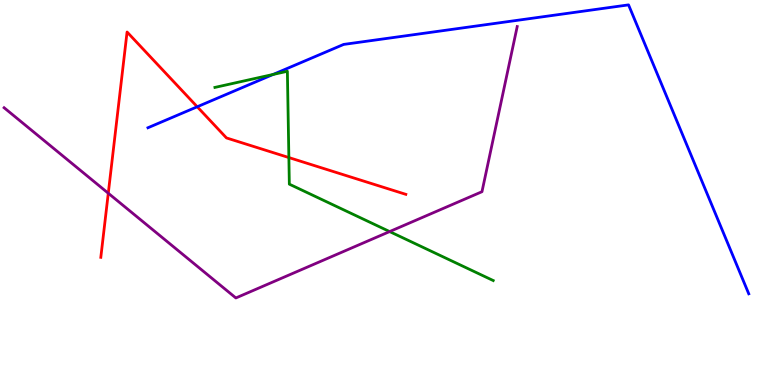[{'lines': ['blue', 'red'], 'intersections': [{'x': 2.54, 'y': 7.23}]}, {'lines': ['green', 'red'], 'intersections': [{'x': 3.73, 'y': 5.91}]}, {'lines': ['purple', 'red'], 'intersections': [{'x': 1.4, 'y': 4.98}]}, {'lines': ['blue', 'green'], 'intersections': [{'x': 3.52, 'y': 8.07}]}, {'lines': ['blue', 'purple'], 'intersections': []}, {'lines': ['green', 'purple'], 'intersections': [{'x': 5.03, 'y': 3.99}]}]